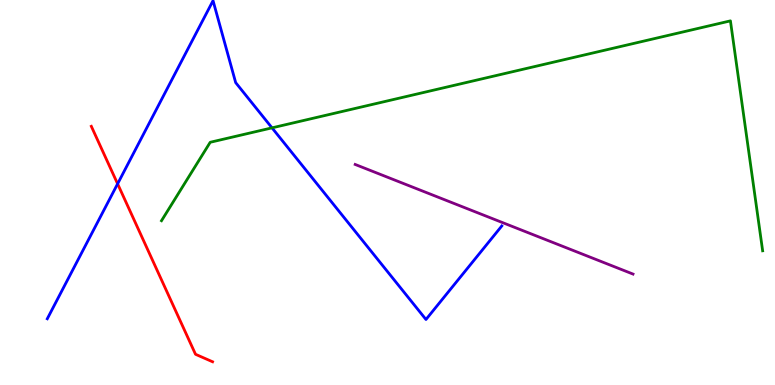[{'lines': ['blue', 'red'], 'intersections': [{'x': 1.52, 'y': 5.23}]}, {'lines': ['green', 'red'], 'intersections': []}, {'lines': ['purple', 'red'], 'intersections': []}, {'lines': ['blue', 'green'], 'intersections': [{'x': 3.51, 'y': 6.68}]}, {'lines': ['blue', 'purple'], 'intersections': []}, {'lines': ['green', 'purple'], 'intersections': []}]